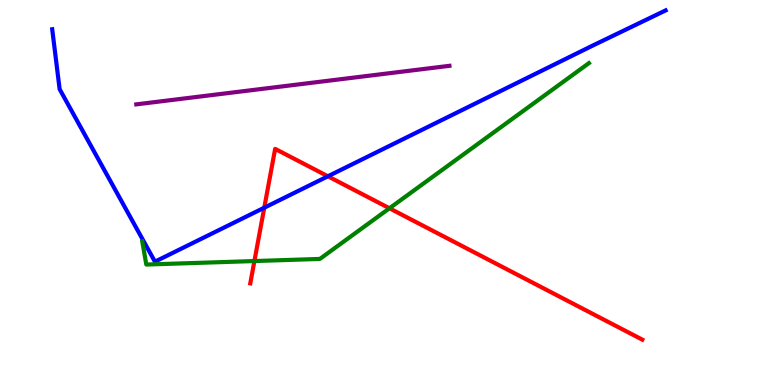[{'lines': ['blue', 'red'], 'intersections': [{'x': 3.41, 'y': 4.61}, {'x': 4.23, 'y': 5.42}]}, {'lines': ['green', 'red'], 'intersections': [{'x': 3.28, 'y': 3.22}, {'x': 5.03, 'y': 4.59}]}, {'lines': ['purple', 'red'], 'intersections': []}, {'lines': ['blue', 'green'], 'intersections': []}, {'lines': ['blue', 'purple'], 'intersections': []}, {'lines': ['green', 'purple'], 'intersections': []}]